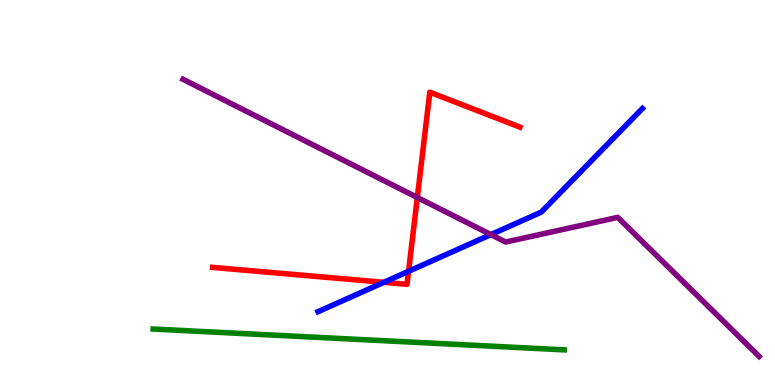[{'lines': ['blue', 'red'], 'intersections': [{'x': 4.95, 'y': 2.67}, {'x': 5.27, 'y': 2.95}]}, {'lines': ['green', 'red'], 'intersections': []}, {'lines': ['purple', 'red'], 'intersections': [{'x': 5.38, 'y': 4.87}]}, {'lines': ['blue', 'green'], 'intersections': []}, {'lines': ['blue', 'purple'], 'intersections': [{'x': 6.33, 'y': 3.91}]}, {'lines': ['green', 'purple'], 'intersections': []}]